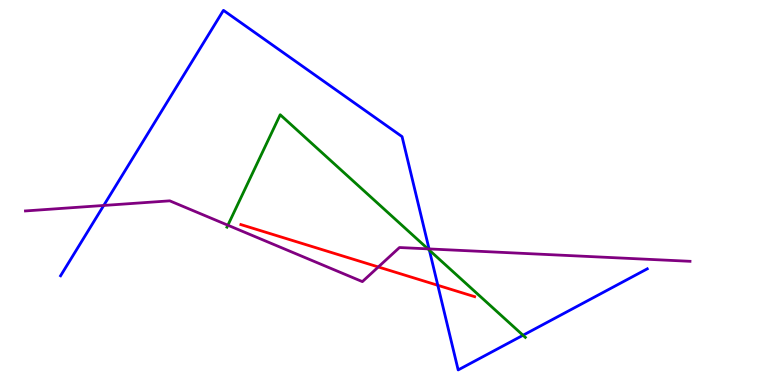[{'lines': ['blue', 'red'], 'intersections': [{'x': 5.65, 'y': 2.59}]}, {'lines': ['green', 'red'], 'intersections': []}, {'lines': ['purple', 'red'], 'intersections': [{'x': 4.88, 'y': 3.07}]}, {'lines': ['blue', 'green'], 'intersections': [{'x': 5.54, 'y': 3.5}, {'x': 6.75, 'y': 1.29}]}, {'lines': ['blue', 'purple'], 'intersections': [{'x': 1.34, 'y': 4.66}, {'x': 5.54, 'y': 3.53}]}, {'lines': ['green', 'purple'], 'intersections': [{'x': 2.94, 'y': 4.15}, {'x': 5.52, 'y': 3.54}]}]